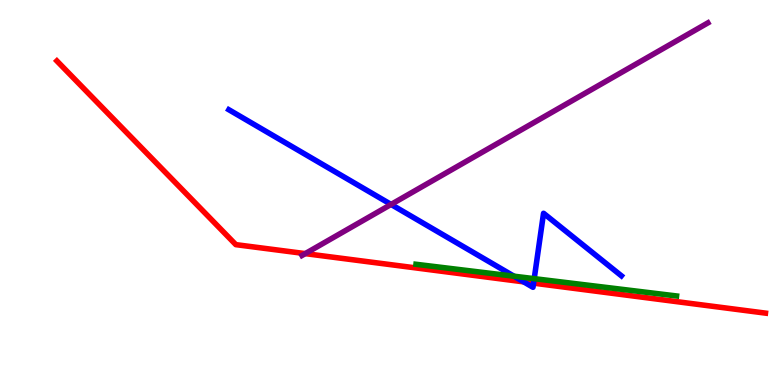[{'lines': ['blue', 'red'], 'intersections': [{'x': 6.76, 'y': 2.68}, {'x': 6.88, 'y': 2.65}]}, {'lines': ['green', 'red'], 'intersections': []}, {'lines': ['purple', 'red'], 'intersections': [{'x': 3.94, 'y': 3.41}]}, {'lines': ['blue', 'green'], 'intersections': [{'x': 6.63, 'y': 2.83}, {'x': 6.89, 'y': 2.76}]}, {'lines': ['blue', 'purple'], 'intersections': [{'x': 5.05, 'y': 4.69}]}, {'lines': ['green', 'purple'], 'intersections': []}]